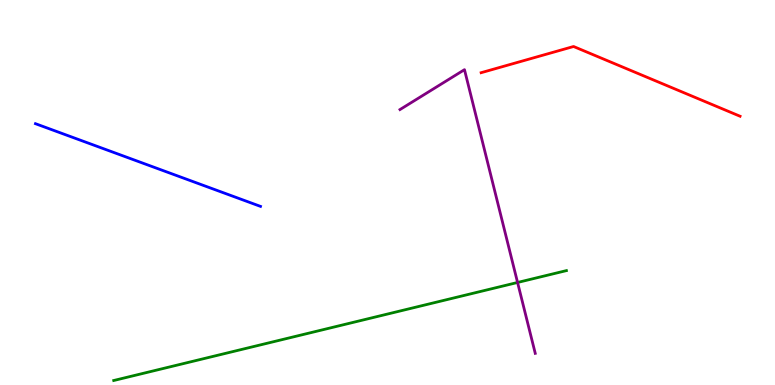[{'lines': ['blue', 'red'], 'intersections': []}, {'lines': ['green', 'red'], 'intersections': []}, {'lines': ['purple', 'red'], 'intersections': []}, {'lines': ['blue', 'green'], 'intersections': []}, {'lines': ['blue', 'purple'], 'intersections': []}, {'lines': ['green', 'purple'], 'intersections': [{'x': 6.68, 'y': 2.66}]}]